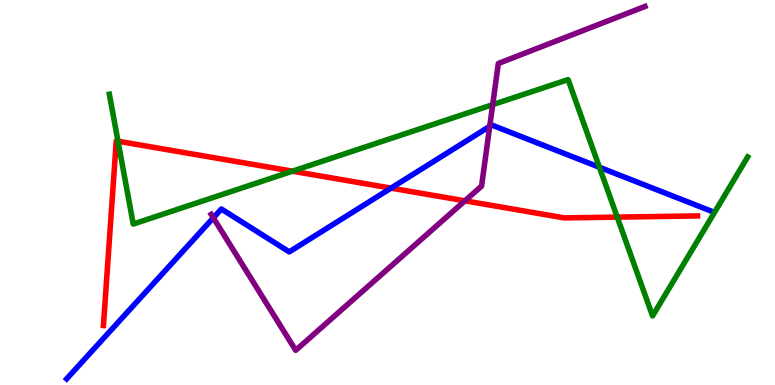[{'lines': ['blue', 'red'], 'intersections': [{'x': 5.05, 'y': 5.11}]}, {'lines': ['green', 'red'], 'intersections': [{'x': 1.52, 'y': 6.33}, {'x': 3.77, 'y': 5.55}, {'x': 7.96, 'y': 4.36}]}, {'lines': ['purple', 'red'], 'intersections': [{'x': 6.0, 'y': 4.78}]}, {'lines': ['blue', 'green'], 'intersections': [{'x': 7.73, 'y': 5.66}]}, {'lines': ['blue', 'purple'], 'intersections': [{'x': 2.75, 'y': 4.34}, {'x': 6.32, 'y': 6.72}]}, {'lines': ['green', 'purple'], 'intersections': [{'x': 6.36, 'y': 7.28}]}]